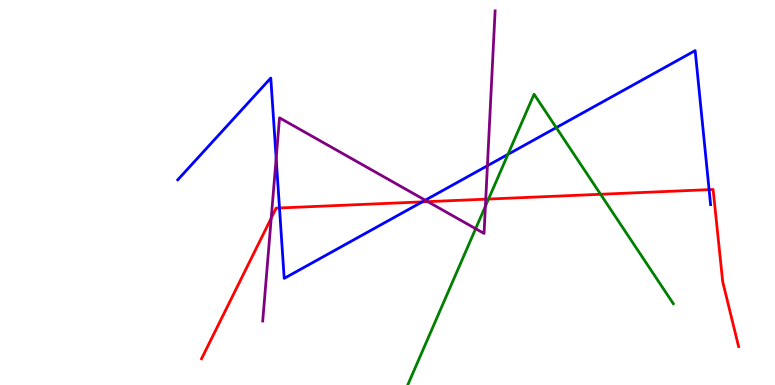[{'lines': ['blue', 'red'], 'intersections': [{'x': 3.61, 'y': 4.6}, {'x': 5.45, 'y': 4.76}, {'x': 9.15, 'y': 5.07}]}, {'lines': ['green', 'red'], 'intersections': [{'x': 6.3, 'y': 4.83}, {'x': 7.75, 'y': 4.95}]}, {'lines': ['purple', 'red'], 'intersections': [{'x': 3.5, 'y': 4.33}, {'x': 5.52, 'y': 4.76}, {'x': 6.27, 'y': 4.83}]}, {'lines': ['blue', 'green'], 'intersections': [{'x': 6.55, 'y': 5.99}, {'x': 7.18, 'y': 6.69}]}, {'lines': ['blue', 'purple'], 'intersections': [{'x': 3.56, 'y': 5.89}, {'x': 5.49, 'y': 4.8}, {'x': 6.29, 'y': 5.69}]}, {'lines': ['green', 'purple'], 'intersections': [{'x': 6.14, 'y': 4.06}, {'x': 6.26, 'y': 4.64}]}]